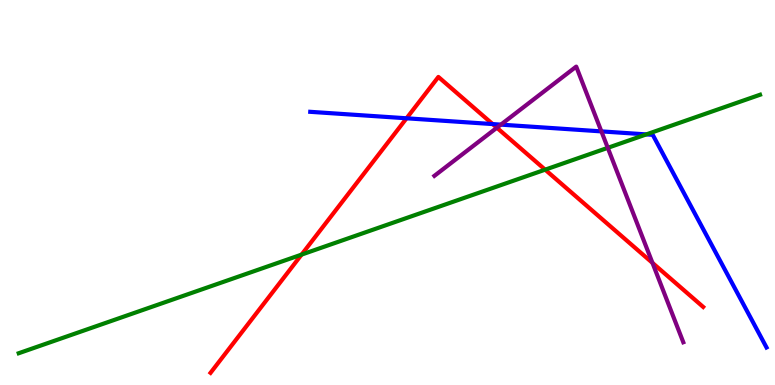[{'lines': ['blue', 'red'], 'intersections': [{'x': 5.25, 'y': 6.93}, {'x': 6.36, 'y': 6.78}]}, {'lines': ['green', 'red'], 'intersections': [{'x': 3.89, 'y': 3.39}, {'x': 7.03, 'y': 5.59}]}, {'lines': ['purple', 'red'], 'intersections': [{'x': 6.41, 'y': 6.68}, {'x': 8.42, 'y': 3.17}]}, {'lines': ['blue', 'green'], 'intersections': [{'x': 8.34, 'y': 6.51}]}, {'lines': ['blue', 'purple'], 'intersections': [{'x': 6.46, 'y': 6.76}, {'x': 7.76, 'y': 6.59}]}, {'lines': ['green', 'purple'], 'intersections': [{'x': 7.84, 'y': 6.16}]}]